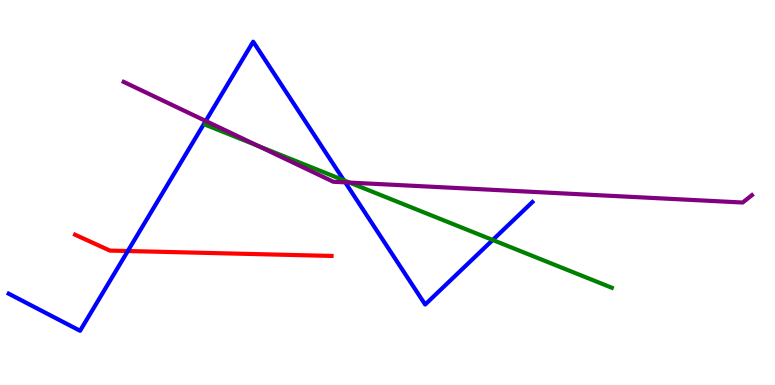[{'lines': ['blue', 'red'], 'intersections': [{'x': 1.65, 'y': 3.48}]}, {'lines': ['green', 'red'], 'intersections': []}, {'lines': ['purple', 'red'], 'intersections': []}, {'lines': ['blue', 'green'], 'intersections': [{'x': 4.44, 'y': 5.32}, {'x': 6.36, 'y': 3.77}]}, {'lines': ['blue', 'purple'], 'intersections': [{'x': 2.65, 'y': 6.86}, {'x': 4.45, 'y': 5.26}]}, {'lines': ['green', 'purple'], 'intersections': [{'x': 3.33, 'y': 6.21}, {'x': 4.51, 'y': 5.26}]}]